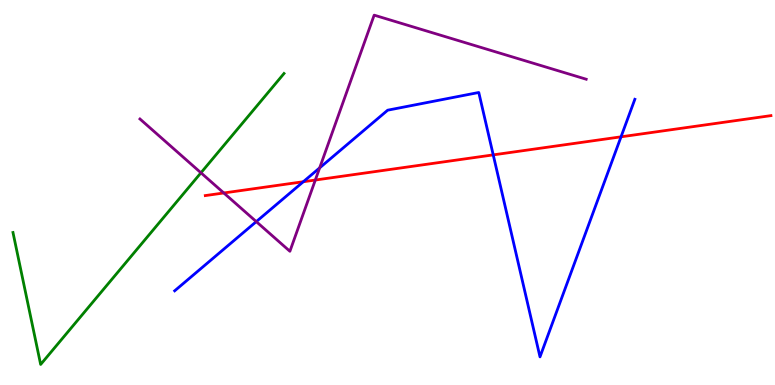[{'lines': ['blue', 'red'], 'intersections': [{'x': 3.91, 'y': 5.28}, {'x': 6.36, 'y': 5.98}, {'x': 8.01, 'y': 6.45}]}, {'lines': ['green', 'red'], 'intersections': []}, {'lines': ['purple', 'red'], 'intersections': [{'x': 2.89, 'y': 4.99}, {'x': 4.07, 'y': 5.32}]}, {'lines': ['blue', 'green'], 'intersections': []}, {'lines': ['blue', 'purple'], 'intersections': [{'x': 3.31, 'y': 4.24}, {'x': 4.12, 'y': 5.64}]}, {'lines': ['green', 'purple'], 'intersections': [{'x': 2.59, 'y': 5.51}]}]